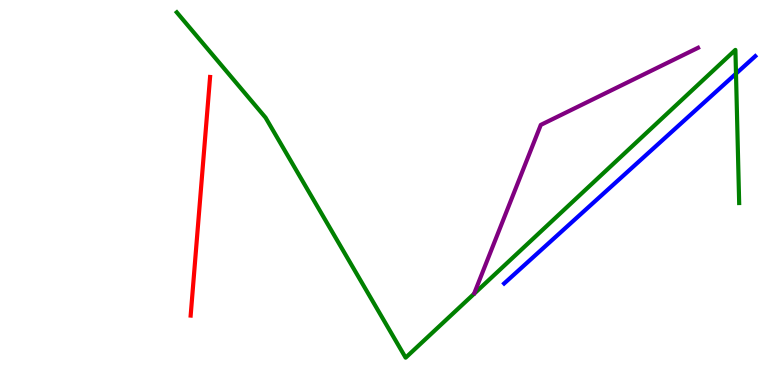[{'lines': ['blue', 'red'], 'intersections': []}, {'lines': ['green', 'red'], 'intersections': []}, {'lines': ['purple', 'red'], 'intersections': []}, {'lines': ['blue', 'green'], 'intersections': [{'x': 9.5, 'y': 8.09}]}, {'lines': ['blue', 'purple'], 'intersections': []}, {'lines': ['green', 'purple'], 'intersections': []}]